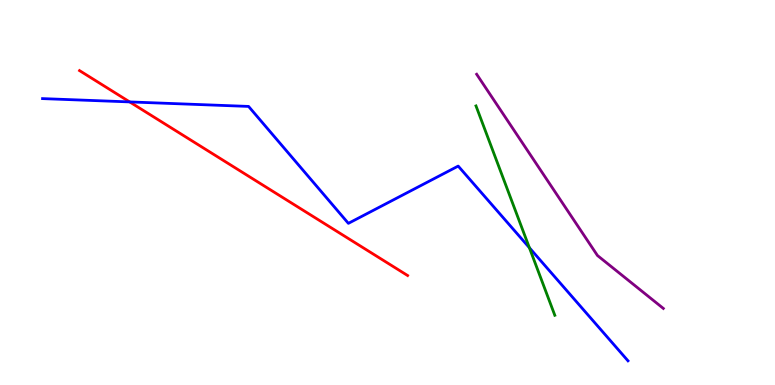[{'lines': ['blue', 'red'], 'intersections': [{'x': 1.67, 'y': 7.35}]}, {'lines': ['green', 'red'], 'intersections': []}, {'lines': ['purple', 'red'], 'intersections': []}, {'lines': ['blue', 'green'], 'intersections': [{'x': 6.83, 'y': 3.57}]}, {'lines': ['blue', 'purple'], 'intersections': []}, {'lines': ['green', 'purple'], 'intersections': []}]